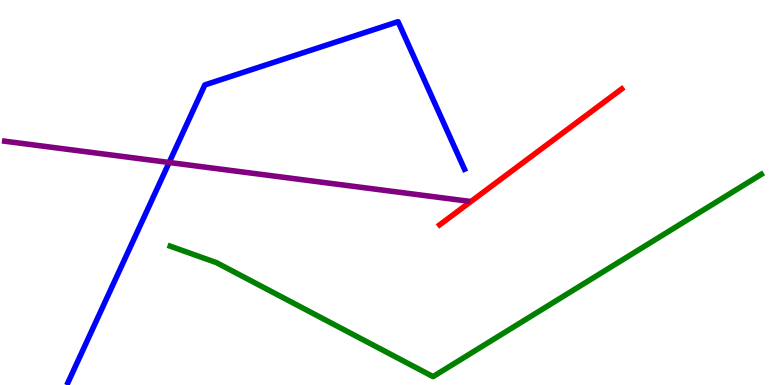[{'lines': ['blue', 'red'], 'intersections': []}, {'lines': ['green', 'red'], 'intersections': []}, {'lines': ['purple', 'red'], 'intersections': []}, {'lines': ['blue', 'green'], 'intersections': []}, {'lines': ['blue', 'purple'], 'intersections': [{'x': 2.18, 'y': 5.78}]}, {'lines': ['green', 'purple'], 'intersections': []}]